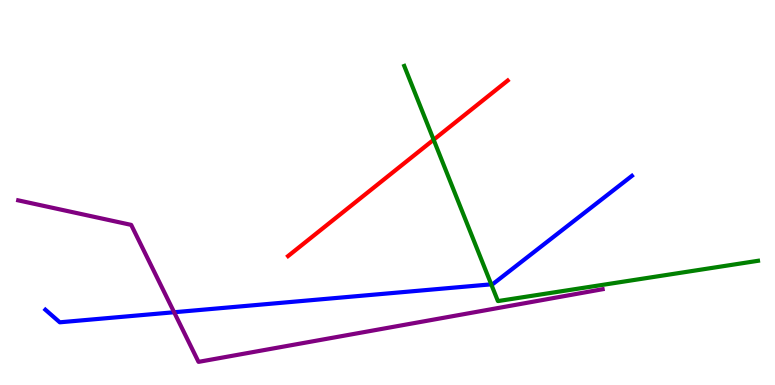[{'lines': ['blue', 'red'], 'intersections': []}, {'lines': ['green', 'red'], 'intersections': [{'x': 5.6, 'y': 6.37}]}, {'lines': ['purple', 'red'], 'intersections': []}, {'lines': ['blue', 'green'], 'intersections': [{'x': 6.34, 'y': 2.61}]}, {'lines': ['blue', 'purple'], 'intersections': [{'x': 2.25, 'y': 1.89}]}, {'lines': ['green', 'purple'], 'intersections': []}]